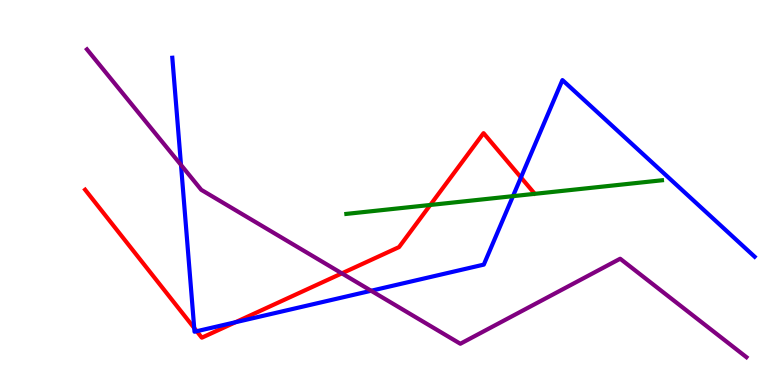[{'lines': ['blue', 'red'], 'intersections': [{'x': 2.51, 'y': 1.48}, {'x': 2.54, 'y': 1.4}, {'x': 3.04, 'y': 1.63}, {'x': 6.72, 'y': 5.39}]}, {'lines': ['green', 'red'], 'intersections': [{'x': 5.55, 'y': 4.68}]}, {'lines': ['purple', 'red'], 'intersections': [{'x': 4.41, 'y': 2.9}]}, {'lines': ['blue', 'green'], 'intersections': [{'x': 6.62, 'y': 4.91}]}, {'lines': ['blue', 'purple'], 'intersections': [{'x': 2.34, 'y': 5.72}, {'x': 4.79, 'y': 2.45}]}, {'lines': ['green', 'purple'], 'intersections': []}]